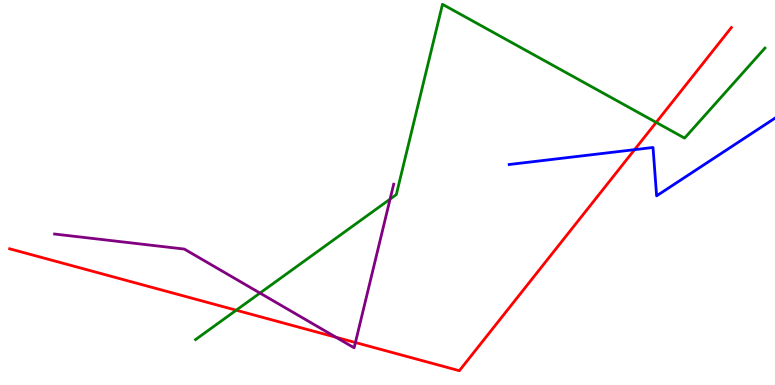[{'lines': ['blue', 'red'], 'intersections': [{'x': 8.19, 'y': 6.11}]}, {'lines': ['green', 'red'], 'intersections': [{'x': 3.05, 'y': 1.94}, {'x': 8.47, 'y': 6.82}]}, {'lines': ['purple', 'red'], 'intersections': [{'x': 4.34, 'y': 1.24}, {'x': 4.59, 'y': 1.1}]}, {'lines': ['blue', 'green'], 'intersections': []}, {'lines': ['blue', 'purple'], 'intersections': []}, {'lines': ['green', 'purple'], 'intersections': [{'x': 3.35, 'y': 2.39}, {'x': 5.03, 'y': 4.83}]}]